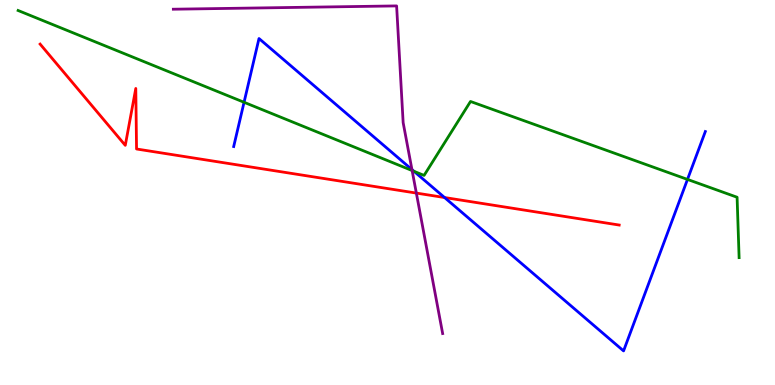[{'lines': ['blue', 'red'], 'intersections': [{'x': 5.74, 'y': 4.87}]}, {'lines': ['green', 'red'], 'intersections': []}, {'lines': ['purple', 'red'], 'intersections': [{'x': 5.37, 'y': 4.98}]}, {'lines': ['blue', 'green'], 'intersections': [{'x': 3.15, 'y': 7.34}, {'x': 5.34, 'y': 5.55}, {'x': 8.87, 'y': 5.34}]}, {'lines': ['blue', 'purple'], 'intersections': [{'x': 5.32, 'y': 5.6}]}, {'lines': ['green', 'purple'], 'intersections': [{'x': 5.32, 'y': 5.57}]}]